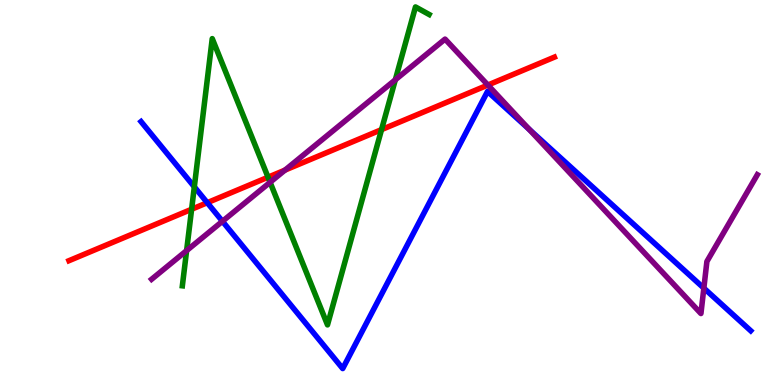[{'lines': ['blue', 'red'], 'intersections': [{'x': 2.67, 'y': 4.74}]}, {'lines': ['green', 'red'], 'intersections': [{'x': 2.47, 'y': 4.56}, {'x': 3.46, 'y': 5.4}, {'x': 4.92, 'y': 6.63}]}, {'lines': ['purple', 'red'], 'intersections': [{'x': 3.68, 'y': 5.58}, {'x': 6.3, 'y': 7.79}]}, {'lines': ['blue', 'green'], 'intersections': [{'x': 2.51, 'y': 5.15}]}, {'lines': ['blue', 'purple'], 'intersections': [{'x': 2.87, 'y': 4.25}, {'x': 6.83, 'y': 6.64}, {'x': 9.08, 'y': 2.52}]}, {'lines': ['green', 'purple'], 'intersections': [{'x': 2.41, 'y': 3.49}, {'x': 3.49, 'y': 5.27}, {'x': 5.1, 'y': 7.93}]}]